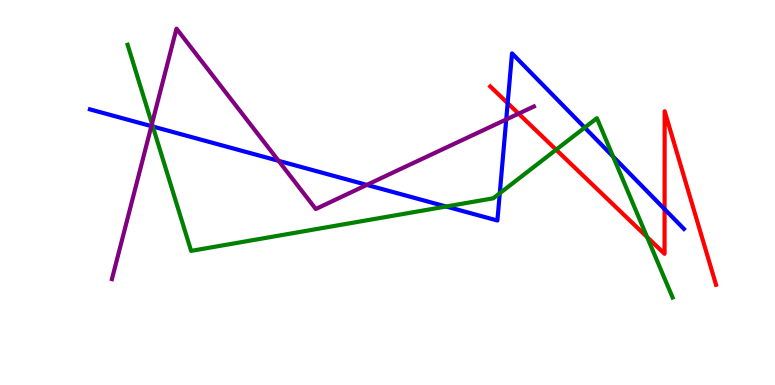[{'lines': ['blue', 'red'], 'intersections': [{'x': 6.55, 'y': 7.32}, {'x': 8.58, 'y': 4.57}]}, {'lines': ['green', 'red'], 'intersections': [{'x': 7.18, 'y': 6.11}, {'x': 8.35, 'y': 3.84}]}, {'lines': ['purple', 'red'], 'intersections': [{'x': 6.69, 'y': 7.05}]}, {'lines': ['blue', 'green'], 'intersections': [{'x': 1.97, 'y': 6.71}, {'x': 5.76, 'y': 4.64}, {'x': 6.45, 'y': 4.98}, {'x': 7.54, 'y': 6.69}, {'x': 7.91, 'y': 5.93}]}, {'lines': ['blue', 'purple'], 'intersections': [{'x': 1.95, 'y': 6.72}, {'x': 3.59, 'y': 5.82}, {'x': 4.73, 'y': 5.2}, {'x': 6.53, 'y': 6.9}]}, {'lines': ['green', 'purple'], 'intersections': [{'x': 1.96, 'y': 6.78}]}]